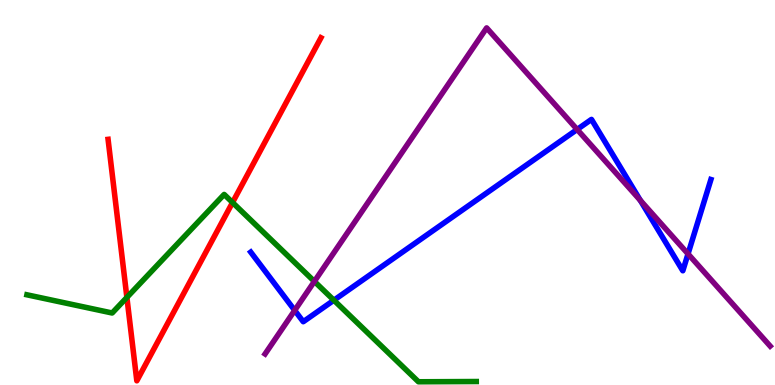[{'lines': ['blue', 'red'], 'intersections': []}, {'lines': ['green', 'red'], 'intersections': [{'x': 1.64, 'y': 2.28}, {'x': 3.0, 'y': 4.74}]}, {'lines': ['purple', 'red'], 'intersections': []}, {'lines': ['blue', 'green'], 'intersections': [{'x': 4.31, 'y': 2.2}]}, {'lines': ['blue', 'purple'], 'intersections': [{'x': 3.8, 'y': 1.94}, {'x': 7.45, 'y': 6.64}, {'x': 8.26, 'y': 4.79}, {'x': 8.88, 'y': 3.41}]}, {'lines': ['green', 'purple'], 'intersections': [{'x': 4.06, 'y': 2.69}]}]